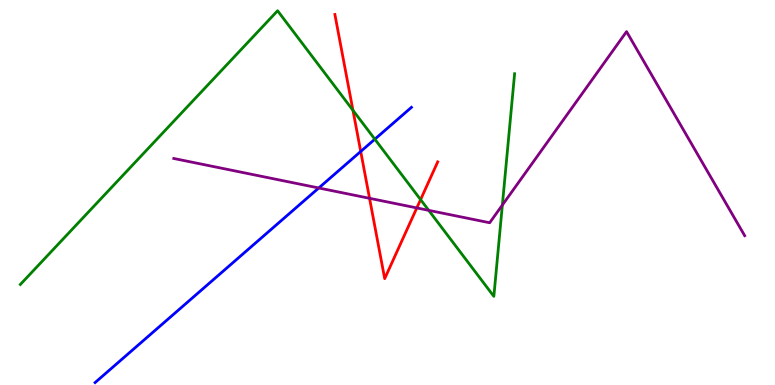[{'lines': ['blue', 'red'], 'intersections': [{'x': 4.65, 'y': 6.07}]}, {'lines': ['green', 'red'], 'intersections': [{'x': 4.55, 'y': 7.14}, {'x': 5.43, 'y': 4.82}]}, {'lines': ['purple', 'red'], 'intersections': [{'x': 4.77, 'y': 4.85}, {'x': 5.38, 'y': 4.6}]}, {'lines': ['blue', 'green'], 'intersections': [{'x': 4.84, 'y': 6.38}]}, {'lines': ['blue', 'purple'], 'intersections': [{'x': 4.11, 'y': 5.12}]}, {'lines': ['green', 'purple'], 'intersections': [{'x': 5.53, 'y': 4.54}, {'x': 6.48, 'y': 4.67}]}]